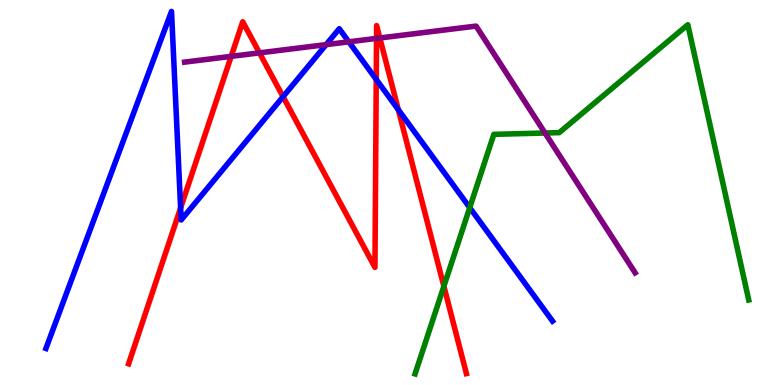[{'lines': ['blue', 'red'], 'intersections': [{'x': 2.33, 'y': 4.6}, {'x': 3.65, 'y': 7.49}, {'x': 4.85, 'y': 7.94}, {'x': 5.14, 'y': 7.15}]}, {'lines': ['green', 'red'], 'intersections': [{'x': 5.73, 'y': 2.56}]}, {'lines': ['purple', 'red'], 'intersections': [{'x': 2.98, 'y': 8.54}, {'x': 3.35, 'y': 8.63}, {'x': 4.86, 'y': 9.0}, {'x': 4.9, 'y': 9.01}]}, {'lines': ['blue', 'green'], 'intersections': [{'x': 6.06, 'y': 4.61}]}, {'lines': ['blue', 'purple'], 'intersections': [{'x': 4.21, 'y': 8.84}, {'x': 4.5, 'y': 8.91}]}, {'lines': ['green', 'purple'], 'intersections': [{'x': 7.03, 'y': 6.55}]}]